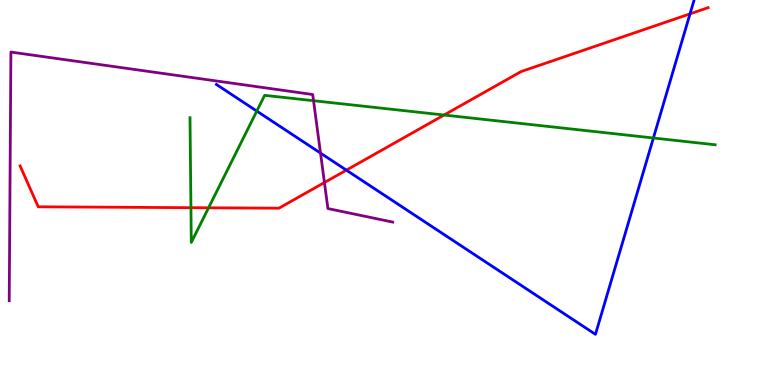[{'lines': ['blue', 'red'], 'intersections': [{'x': 4.47, 'y': 5.58}, {'x': 8.9, 'y': 9.64}]}, {'lines': ['green', 'red'], 'intersections': [{'x': 2.46, 'y': 4.61}, {'x': 2.69, 'y': 4.6}, {'x': 5.73, 'y': 7.01}]}, {'lines': ['purple', 'red'], 'intersections': [{'x': 4.19, 'y': 5.26}]}, {'lines': ['blue', 'green'], 'intersections': [{'x': 3.31, 'y': 7.11}, {'x': 8.43, 'y': 6.42}]}, {'lines': ['blue', 'purple'], 'intersections': [{'x': 4.14, 'y': 6.02}]}, {'lines': ['green', 'purple'], 'intersections': [{'x': 4.05, 'y': 7.38}]}]